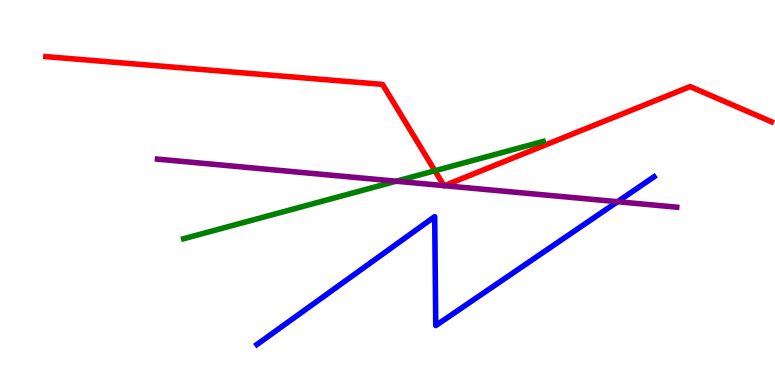[{'lines': ['blue', 'red'], 'intersections': []}, {'lines': ['green', 'red'], 'intersections': [{'x': 5.61, 'y': 5.57}]}, {'lines': ['purple', 'red'], 'intersections': [{'x': 5.73, 'y': 5.18}, {'x': 5.73, 'y': 5.18}]}, {'lines': ['blue', 'green'], 'intersections': []}, {'lines': ['blue', 'purple'], 'intersections': [{'x': 7.97, 'y': 4.76}]}, {'lines': ['green', 'purple'], 'intersections': [{'x': 5.11, 'y': 5.29}]}]